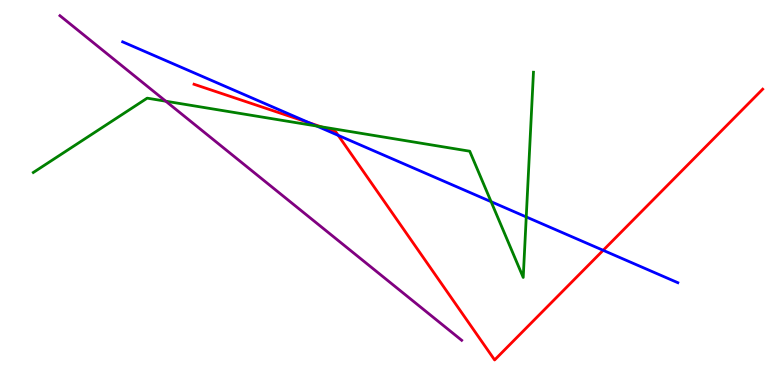[{'lines': ['blue', 'red'], 'intersections': [{'x': 3.99, 'y': 6.81}, {'x': 4.36, 'y': 6.48}, {'x': 7.78, 'y': 3.5}]}, {'lines': ['green', 'red'], 'intersections': [{'x': 4.14, 'y': 6.71}]}, {'lines': ['purple', 'red'], 'intersections': []}, {'lines': ['blue', 'green'], 'intersections': [{'x': 4.09, 'y': 6.73}, {'x': 6.34, 'y': 4.76}, {'x': 6.79, 'y': 4.37}]}, {'lines': ['blue', 'purple'], 'intersections': []}, {'lines': ['green', 'purple'], 'intersections': [{'x': 2.14, 'y': 7.37}]}]